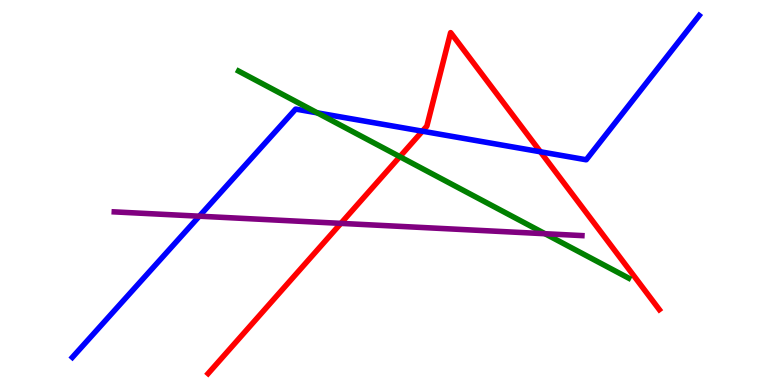[{'lines': ['blue', 'red'], 'intersections': [{'x': 5.45, 'y': 6.59}, {'x': 6.97, 'y': 6.06}]}, {'lines': ['green', 'red'], 'intersections': [{'x': 5.16, 'y': 5.93}]}, {'lines': ['purple', 'red'], 'intersections': [{'x': 4.4, 'y': 4.2}]}, {'lines': ['blue', 'green'], 'intersections': [{'x': 4.09, 'y': 7.07}]}, {'lines': ['blue', 'purple'], 'intersections': [{'x': 2.57, 'y': 4.38}]}, {'lines': ['green', 'purple'], 'intersections': [{'x': 7.03, 'y': 3.93}]}]